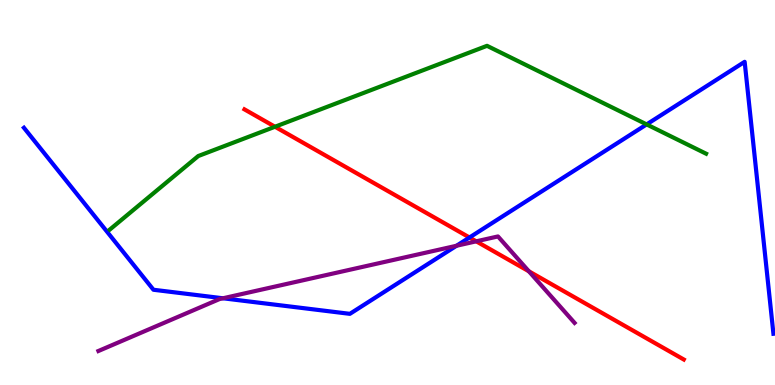[{'lines': ['blue', 'red'], 'intersections': [{'x': 6.06, 'y': 3.83}]}, {'lines': ['green', 'red'], 'intersections': [{'x': 3.55, 'y': 6.71}]}, {'lines': ['purple', 'red'], 'intersections': [{'x': 6.14, 'y': 3.73}, {'x': 6.82, 'y': 2.95}]}, {'lines': ['blue', 'green'], 'intersections': [{'x': 8.34, 'y': 6.77}]}, {'lines': ['blue', 'purple'], 'intersections': [{'x': 2.88, 'y': 2.25}, {'x': 5.89, 'y': 3.62}]}, {'lines': ['green', 'purple'], 'intersections': []}]